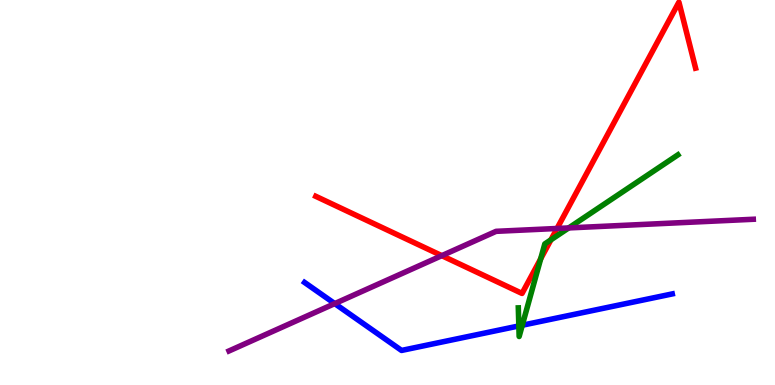[{'lines': ['blue', 'red'], 'intersections': []}, {'lines': ['green', 'red'], 'intersections': [{'x': 6.98, 'y': 3.28}, {'x': 7.11, 'y': 3.77}]}, {'lines': ['purple', 'red'], 'intersections': [{'x': 5.7, 'y': 3.36}, {'x': 7.19, 'y': 4.07}]}, {'lines': ['blue', 'green'], 'intersections': [{'x': 6.69, 'y': 1.53}, {'x': 6.74, 'y': 1.55}]}, {'lines': ['blue', 'purple'], 'intersections': [{'x': 4.32, 'y': 2.11}]}, {'lines': ['green', 'purple'], 'intersections': [{'x': 7.34, 'y': 4.08}]}]